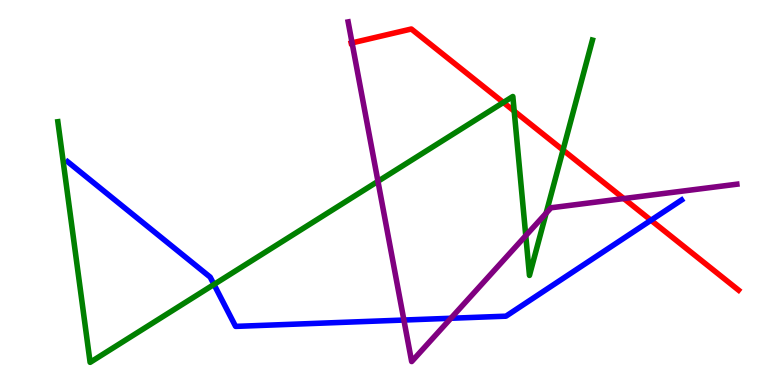[{'lines': ['blue', 'red'], 'intersections': [{'x': 8.4, 'y': 4.28}]}, {'lines': ['green', 'red'], 'intersections': [{'x': 6.5, 'y': 7.34}, {'x': 6.63, 'y': 7.11}, {'x': 7.26, 'y': 6.1}]}, {'lines': ['purple', 'red'], 'intersections': [{'x': 4.54, 'y': 8.89}, {'x': 8.05, 'y': 4.84}]}, {'lines': ['blue', 'green'], 'intersections': [{'x': 2.76, 'y': 2.61}]}, {'lines': ['blue', 'purple'], 'intersections': [{'x': 5.21, 'y': 1.69}, {'x': 5.82, 'y': 1.73}]}, {'lines': ['green', 'purple'], 'intersections': [{'x': 4.88, 'y': 5.29}, {'x': 6.78, 'y': 3.88}, {'x': 7.05, 'y': 4.46}]}]